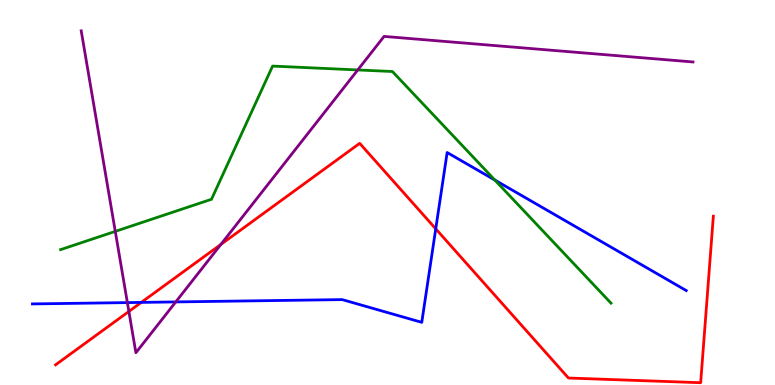[{'lines': ['blue', 'red'], 'intersections': [{'x': 1.82, 'y': 2.15}, {'x': 5.62, 'y': 4.06}]}, {'lines': ['green', 'red'], 'intersections': []}, {'lines': ['purple', 'red'], 'intersections': [{'x': 1.66, 'y': 1.91}, {'x': 2.85, 'y': 3.65}]}, {'lines': ['blue', 'green'], 'intersections': [{'x': 6.39, 'y': 5.32}]}, {'lines': ['blue', 'purple'], 'intersections': [{'x': 1.64, 'y': 2.14}, {'x': 2.27, 'y': 2.16}]}, {'lines': ['green', 'purple'], 'intersections': [{'x': 1.49, 'y': 3.99}, {'x': 4.62, 'y': 8.18}]}]